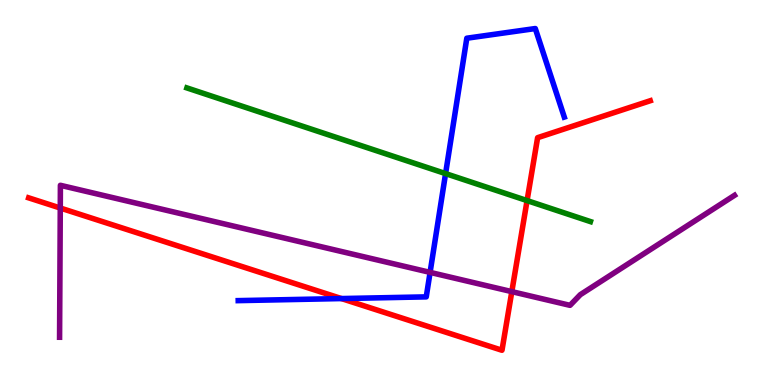[{'lines': ['blue', 'red'], 'intersections': [{'x': 4.41, 'y': 2.25}]}, {'lines': ['green', 'red'], 'intersections': [{'x': 6.8, 'y': 4.79}]}, {'lines': ['purple', 'red'], 'intersections': [{'x': 0.778, 'y': 4.6}, {'x': 6.6, 'y': 2.43}]}, {'lines': ['blue', 'green'], 'intersections': [{'x': 5.75, 'y': 5.49}]}, {'lines': ['blue', 'purple'], 'intersections': [{'x': 5.55, 'y': 2.93}]}, {'lines': ['green', 'purple'], 'intersections': []}]